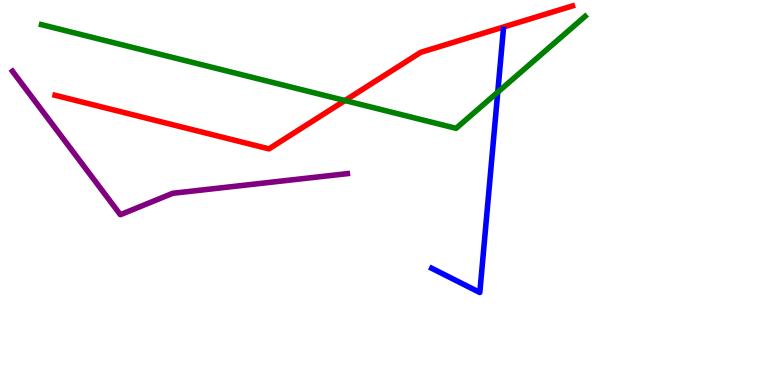[{'lines': ['blue', 'red'], 'intersections': []}, {'lines': ['green', 'red'], 'intersections': [{'x': 4.45, 'y': 7.39}]}, {'lines': ['purple', 'red'], 'intersections': []}, {'lines': ['blue', 'green'], 'intersections': [{'x': 6.42, 'y': 7.61}]}, {'lines': ['blue', 'purple'], 'intersections': []}, {'lines': ['green', 'purple'], 'intersections': []}]